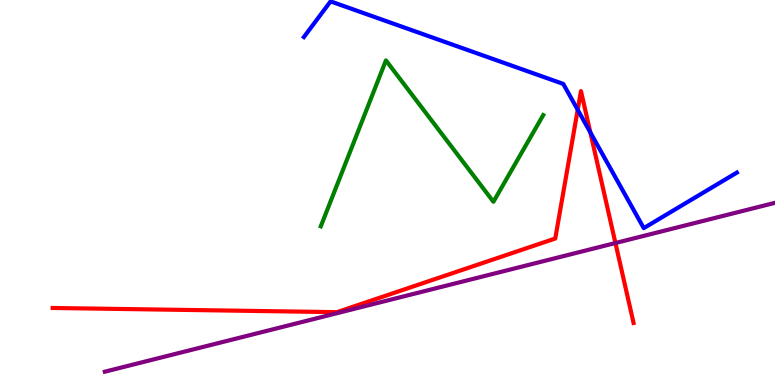[{'lines': ['blue', 'red'], 'intersections': [{'x': 7.45, 'y': 7.15}, {'x': 7.62, 'y': 6.56}]}, {'lines': ['green', 'red'], 'intersections': []}, {'lines': ['purple', 'red'], 'intersections': [{'x': 7.94, 'y': 3.69}]}, {'lines': ['blue', 'green'], 'intersections': []}, {'lines': ['blue', 'purple'], 'intersections': []}, {'lines': ['green', 'purple'], 'intersections': []}]